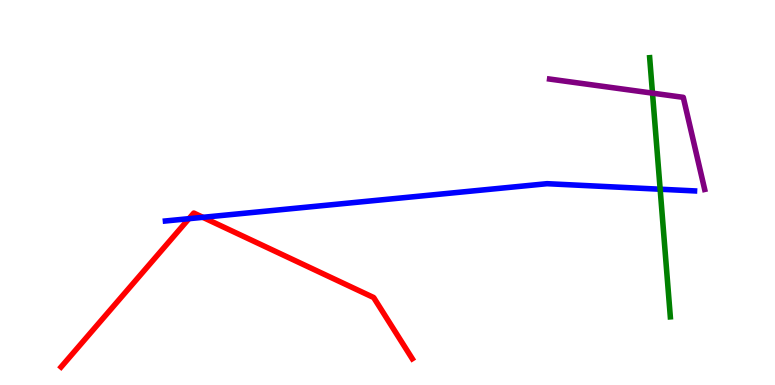[{'lines': ['blue', 'red'], 'intersections': [{'x': 2.44, 'y': 4.32}, {'x': 2.62, 'y': 4.36}]}, {'lines': ['green', 'red'], 'intersections': []}, {'lines': ['purple', 'red'], 'intersections': []}, {'lines': ['blue', 'green'], 'intersections': [{'x': 8.52, 'y': 5.09}]}, {'lines': ['blue', 'purple'], 'intersections': []}, {'lines': ['green', 'purple'], 'intersections': [{'x': 8.42, 'y': 7.58}]}]